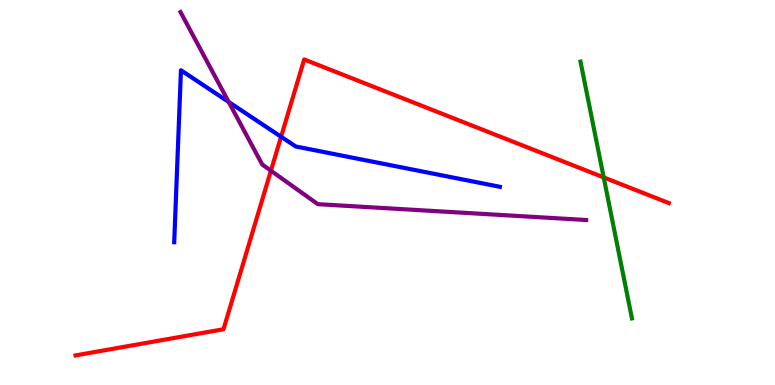[{'lines': ['blue', 'red'], 'intersections': [{'x': 3.63, 'y': 6.45}]}, {'lines': ['green', 'red'], 'intersections': [{'x': 7.79, 'y': 5.39}]}, {'lines': ['purple', 'red'], 'intersections': [{'x': 3.5, 'y': 5.57}]}, {'lines': ['blue', 'green'], 'intersections': []}, {'lines': ['blue', 'purple'], 'intersections': [{'x': 2.95, 'y': 7.35}]}, {'lines': ['green', 'purple'], 'intersections': []}]